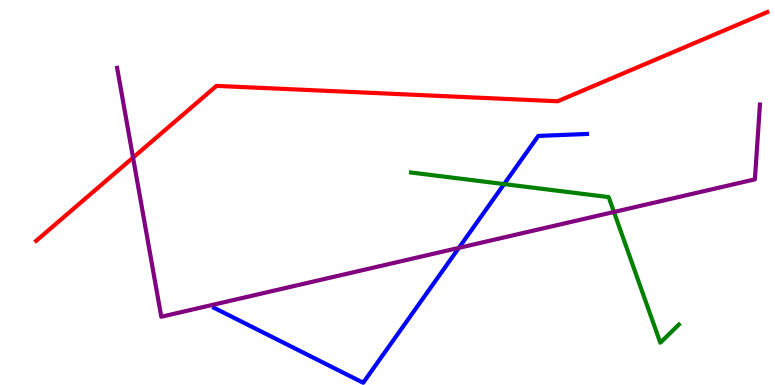[{'lines': ['blue', 'red'], 'intersections': []}, {'lines': ['green', 'red'], 'intersections': []}, {'lines': ['purple', 'red'], 'intersections': [{'x': 1.72, 'y': 5.91}]}, {'lines': ['blue', 'green'], 'intersections': [{'x': 6.5, 'y': 5.22}]}, {'lines': ['blue', 'purple'], 'intersections': [{'x': 5.92, 'y': 3.56}]}, {'lines': ['green', 'purple'], 'intersections': [{'x': 7.92, 'y': 4.49}]}]